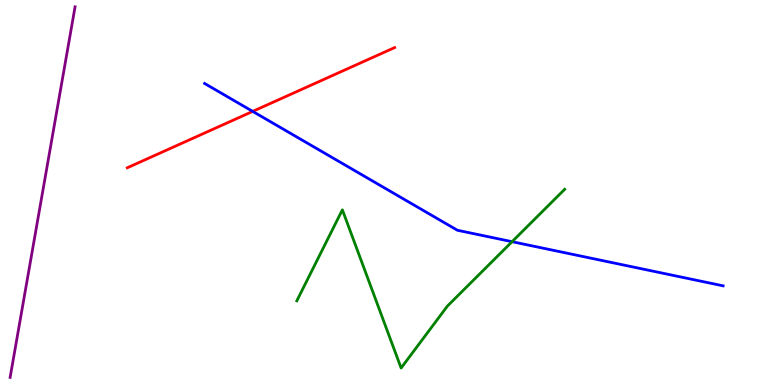[{'lines': ['blue', 'red'], 'intersections': [{'x': 3.26, 'y': 7.11}]}, {'lines': ['green', 'red'], 'intersections': []}, {'lines': ['purple', 'red'], 'intersections': []}, {'lines': ['blue', 'green'], 'intersections': [{'x': 6.61, 'y': 3.72}]}, {'lines': ['blue', 'purple'], 'intersections': []}, {'lines': ['green', 'purple'], 'intersections': []}]